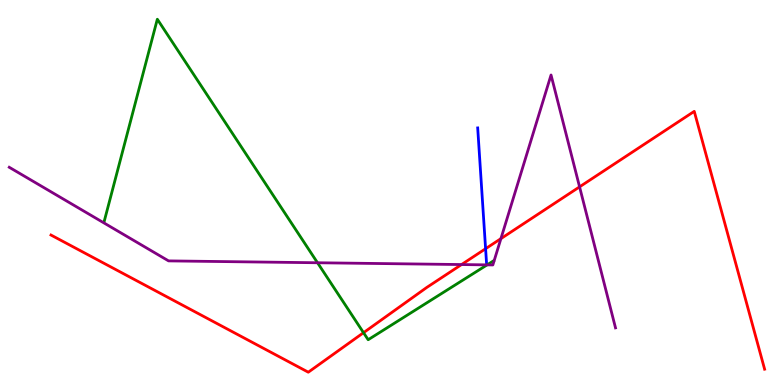[{'lines': ['blue', 'red'], 'intersections': [{'x': 6.27, 'y': 3.54}]}, {'lines': ['green', 'red'], 'intersections': [{'x': 4.69, 'y': 1.36}]}, {'lines': ['purple', 'red'], 'intersections': [{'x': 5.96, 'y': 3.13}, {'x': 6.46, 'y': 3.8}, {'x': 7.48, 'y': 5.15}]}, {'lines': ['blue', 'green'], 'intersections': []}, {'lines': ['blue', 'purple'], 'intersections': []}, {'lines': ['green', 'purple'], 'intersections': [{'x': 4.1, 'y': 3.18}, {'x': 6.29, 'y': 3.12}]}]